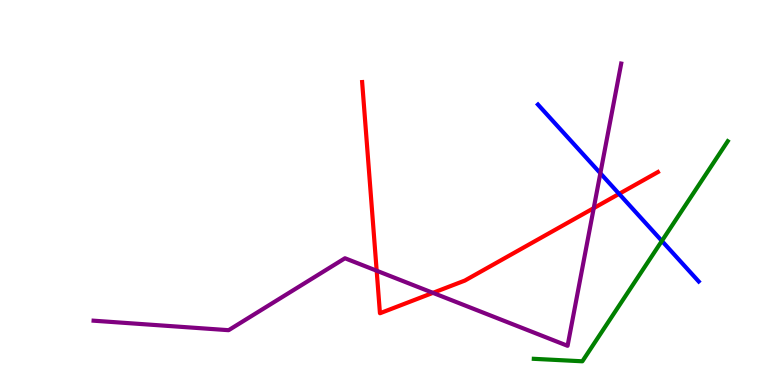[{'lines': ['blue', 'red'], 'intersections': [{'x': 7.99, 'y': 4.96}]}, {'lines': ['green', 'red'], 'intersections': []}, {'lines': ['purple', 'red'], 'intersections': [{'x': 4.86, 'y': 2.97}, {'x': 5.59, 'y': 2.39}, {'x': 7.66, 'y': 4.59}]}, {'lines': ['blue', 'green'], 'intersections': [{'x': 8.54, 'y': 3.74}]}, {'lines': ['blue', 'purple'], 'intersections': [{'x': 7.75, 'y': 5.5}]}, {'lines': ['green', 'purple'], 'intersections': []}]